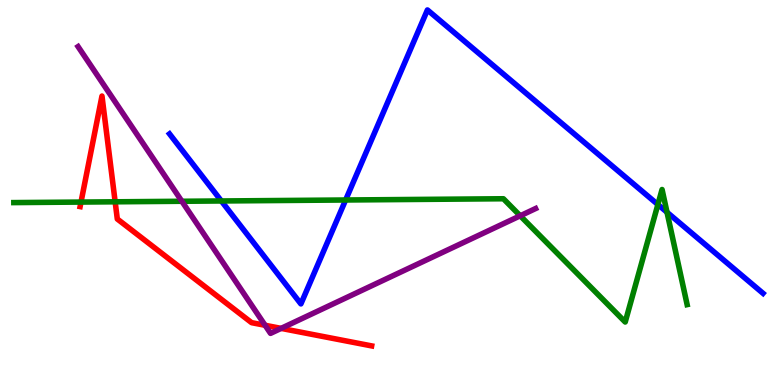[{'lines': ['blue', 'red'], 'intersections': []}, {'lines': ['green', 'red'], 'intersections': [{'x': 1.05, 'y': 4.75}, {'x': 1.49, 'y': 4.76}]}, {'lines': ['purple', 'red'], 'intersections': [{'x': 3.42, 'y': 1.55}, {'x': 3.63, 'y': 1.47}]}, {'lines': ['blue', 'green'], 'intersections': [{'x': 2.86, 'y': 4.78}, {'x': 4.46, 'y': 4.81}, {'x': 8.49, 'y': 4.69}, {'x': 8.61, 'y': 4.49}]}, {'lines': ['blue', 'purple'], 'intersections': []}, {'lines': ['green', 'purple'], 'intersections': [{'x': 2.35, 'y': 4.77}, {'x': 6.71, 'y': 4.4}]}]